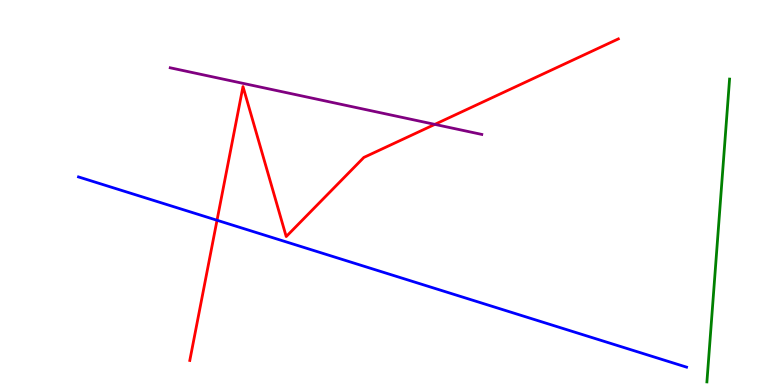[{'lines': ['blue', 'red'], 'intersections': [{'x': 2.8, 'y': 4.28}]}, {'lines': ['green', 'red'], 'intersections': []}, {'lines': ['purple', 'red'], 'intersections': [{'x': 5.61, 'y': 6.77}]}, {'lines': ['blue', 'green'], 'intersections': []}, {'lines': ['blue', 'purple'], 'intersections': []}, {'lines': ['green', 'purple'], 'intersections': []}]